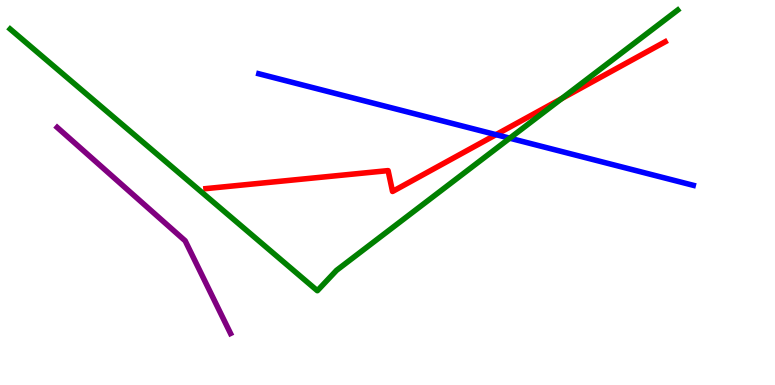[{'lines': ['blue', 'red'], 'intersections': [{'x': 6.4, 'y': 6.5}]}, {'lines': ['green', 'red'], 'intersections': [{'x': 7.25, 'y': 7.44}]}, {'lines': ['purple', 'red'], 'intersections': []}, {'lines': ['blue', 'green'], 'intersections': [{'x': 6.58, 'y': 6.41}]}, {'lines': ['blue', 'purple'], 'intersections': []}, {'lines': ['green', 'purple'], 'intersections': []}]